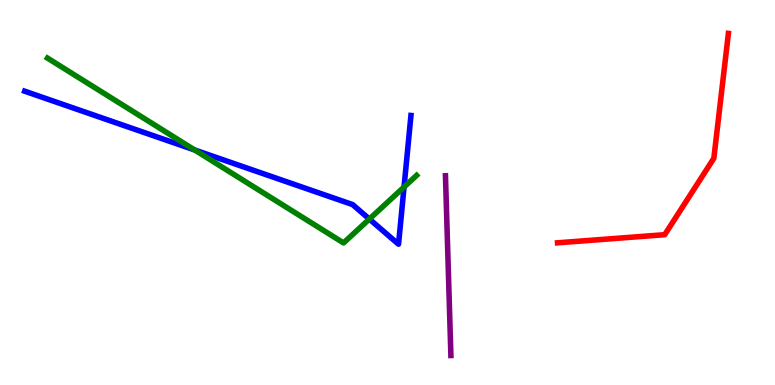[{'lines': ['blue', 'red'], 'intersections': []}, {'lines': ['green', 'red'], 'intersections': []}, {'lines': ['purple', 'red'], 'intersections': []}, {'lines': ['blue', 'green'], 'intersections': [{'x': 2.51, 'y': 6.11}, {'x': 4.77, 'y': 4.31}, {'x': 5.21, 'y': 5.14}]}, {'lines': ['blue', 'purple'], 'intersections': []}, {'lines': ['green', 'purple'], 'intersections': []}]